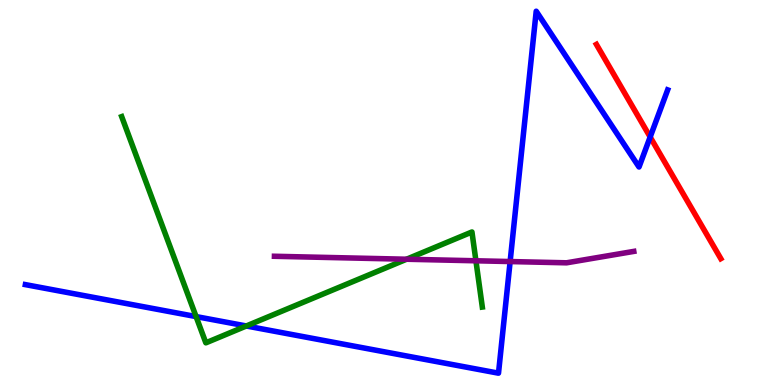[{'lines': ['blue', 'red'], 'intersections': [{'x': 8.39, 'y': 6.44}]}, {'lines': ['green', 'red'], 'intersections': []}, {'lines': ['purple', 'red'], 'intersections': []}, {'lines': ['blue', 'green'], 'intersections': [{'x': 2.53, 'y': 1.78}, {'x': 3.18, 'y': 1.53}]}, {'lines': ['blue', 'purple'], 'intersections': [{'x': 6.58, 'y': 3.21}]}, {'lines': ['green', 'purple'], 'intersections': [{'x': 5.25, 'y': 3.27}, {'x': 6.14, 'y': 3.23}]}]